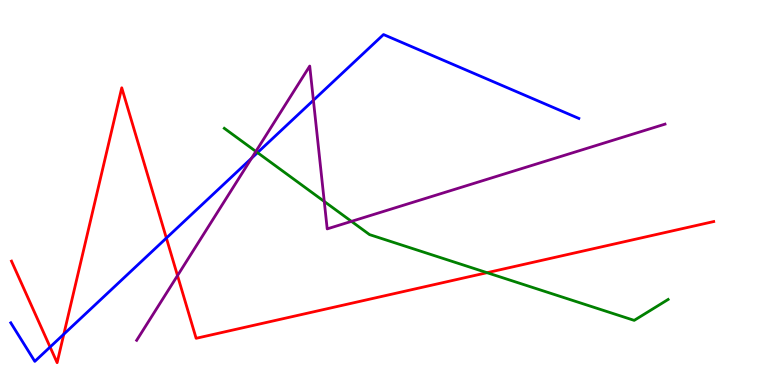[{'lines': ['blue', 'red'], 'intersections': [{'x': 0.646, 'y': 0.986}, {'x': 0.824, 'y': 1.32}, {'x': 2.15, 'y': 3.82}]}, {'lines': ['green', 'red'], 'intersections': [{'x': 6.28, 'y': 2.92}]}, {'lines': ['purple', 'red'], 'intersections': [{'x': 2.29, 'y': 2.84}]}, {'lines': ['blue', 'green'], 'intersections': [{'x': 3.32, 'y': 6.04}]}, {'lines': ['blue', 'purple'], 'intersections': [{'x': 3.25, 'y': 5.89}, {'x': 4.04, 'y': 7.4}]}, {'lines': ['green', 'purple'], 'intersections': [{'x': 3.3, 'y': 6.07}, {'x': 4.18, 'y': 4.77}, {'x': 4.53, 'y': 4.25}]}]